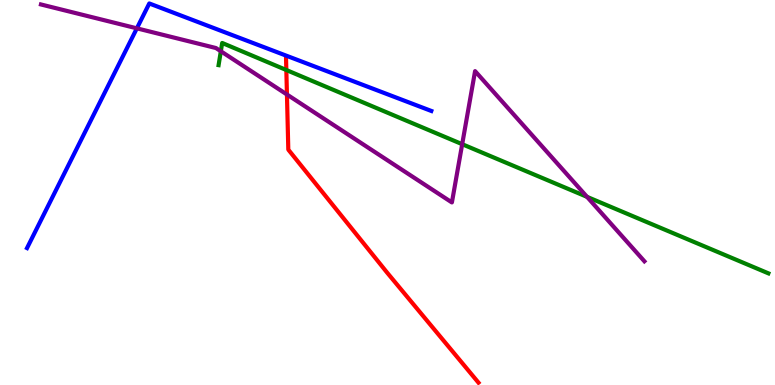[{'lines': ['blue', 'red'], 'intersections': []}, {'lines': ['green', 'red'], 'intersections': [{'x': 3.69, 'y': 8.18}]}, {'lines': ['purple', 'red'], 'intersections': [{'x': 3.7, 'y': 7.55}]}, {'lines': ['blue', 'green'], 'intersections': []}, {'lines': ['blue', 'purple'], 'intersections': [{'x': 1.77, 'y': 9.26}]}, {'lines': ['green', 'purple'], 'intersections': [{'x': 2.85, 'y': 8.67}, {'x': 5.96, 'y': 6.25}, {'x': 7.57, 'y': 4.89}]}]